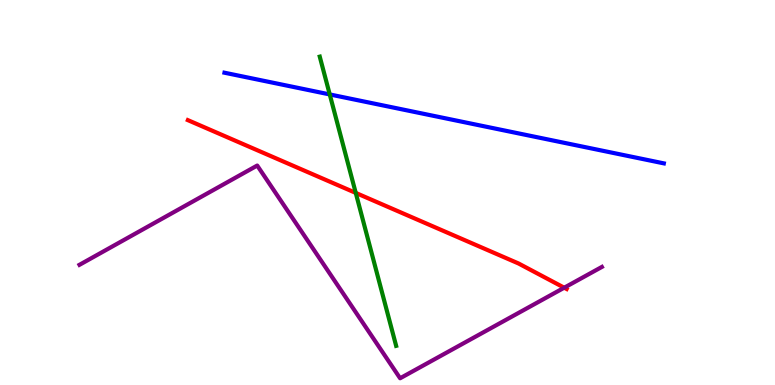[{'lines': ['blue', 'red'], 'intersections': []}, {'lines': ['green', 'red'], 'intersections': [{'x': 4.59, 'y': 4.99}]}, {'lines': ['purple', 'red'], 'intersections': [{'x': 7.28, 'y': 2.53}]}, {'lines': ['blue', 'green'], 'intersections': [{'x': 4.25, 'y': 7.55}]}, {'lines': ['blue', 'purple'], 'intersections': []}, {'lines': ['green', 'purple'], 'intersections': []}]